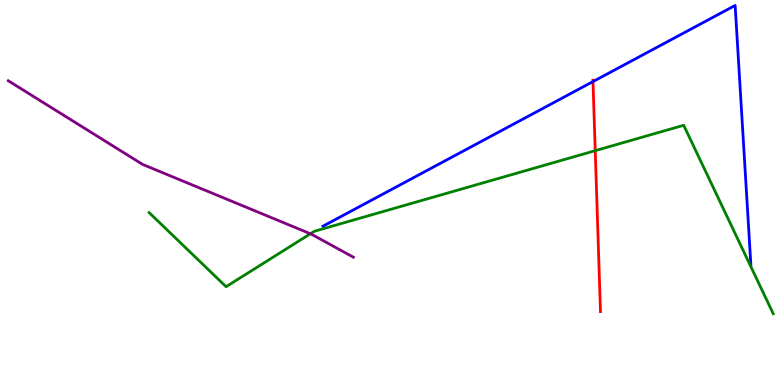[{'lines': ['blue', 'red'], 'intersections': [{'x': 7.65, 'y': 7.88}]}, {'lines': ['green', 'red'], 'intersections': [{'x': 7.68, 'y': 6.09}]}, {'lines': ['purple', 'red'], 'intersections': []}, {'lines': ['blue', 'green'], 'intersections': []}, {'lines': ['blue', 'purple'], 'intersections': []}, {'lines': ['green', 'purple'], 'intersections': [{'x': 4.01, 'y': 3.93}]}]